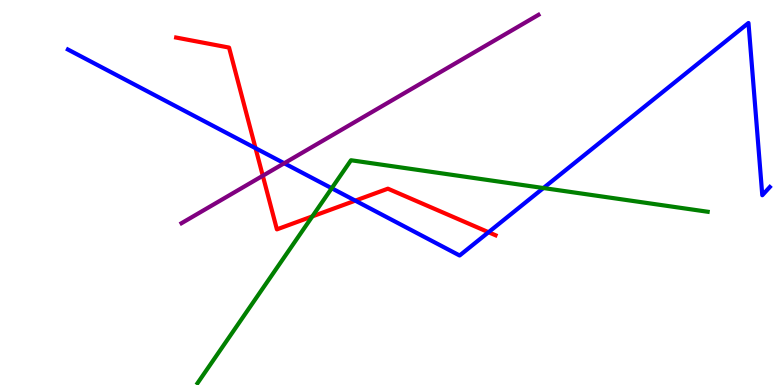[{'lines': ['blue', 'red'], 'intersections': [{'x': 3.3, 'y': 6.15}, {'x': 4.58, 'y': 4.79}, {'x': 6.3, 'y': 3.97}]}, {'lines': ['green', 'red'], 'intersections': [{'x': 4.03, 'y': 4.38}]}, {'lines': ['purple', 'red'], 'intersections': [{'x': 3.39, 'y': 5.43}]}, {'lines': ['blue', 'green'], 'intersections': [{'x': 4.28, 'y': 5.11}, {'x': 7.01, 'y': 5.12}]}, {'lines': ['blue', 'purple'], 'intersections': [{'x': 3.67, 'y': 5.76}]}, {'lines': ['green', 'purple'], 'intersections': []}]